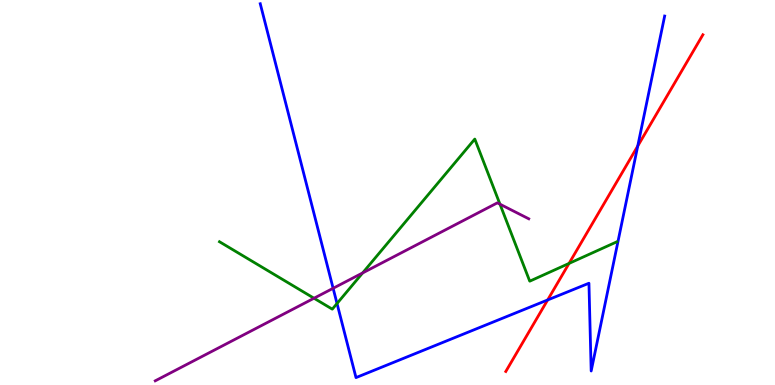[{'lines': ['blue', 'red'], 'intersections': [{'x': 7.07, 'y': 2.21}, {'x': 8.23, 'y': 6.21}]}, {'lines': ['green', 'red'], 'intersections': [{'x': 7.34, 'y': 3.16}]}, {'lines': ['purple', 'red'], 'intersections': []}, {'lines': ['blue', 'green'], 'intersections': [{'x': 4.35, 'y': 2.12}]}, {'lines': ['blue', 'purple'], 'intersections': [{'x': 4.3, 'y': 2.51}]}, {'lines': ['green', 'purple'], 'intersections': [{'x': 4.05, 'y': 2.25}, {'x': 4.68, 'y': 2.91}, {'x': 6.45, 'y': 4.7}]}]